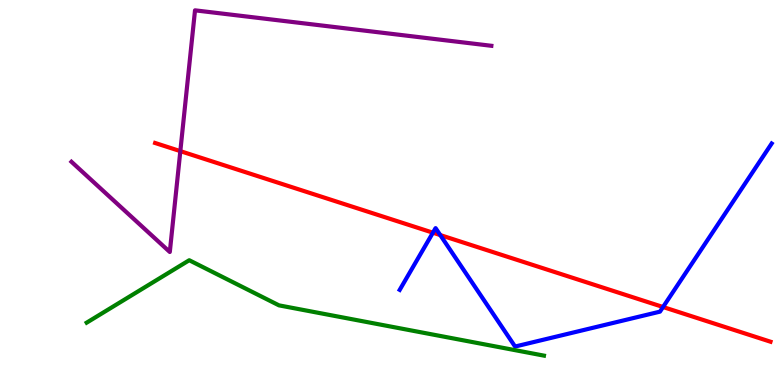[{'lines': ['blue', 'red'], 'intersections': [{'x': 5.59, 'y': 3.96}, {'x': 5.68, 'y': 3.89}, {'x': 8.56, 'y': 2.03}]}, {'lines': ['green', 'red'], 'intersections': []}, {'lines': ['purple', 'red'], 'intersections': [{'x': 2.33, 'y': 6.07}]}, {'lines': ['blue', 'green'], 'intersections': []}, {'lines': ['blue', 'purple'], 'intersections': []}, {'lines': ['green', 'purple'], 'intersections': []}]